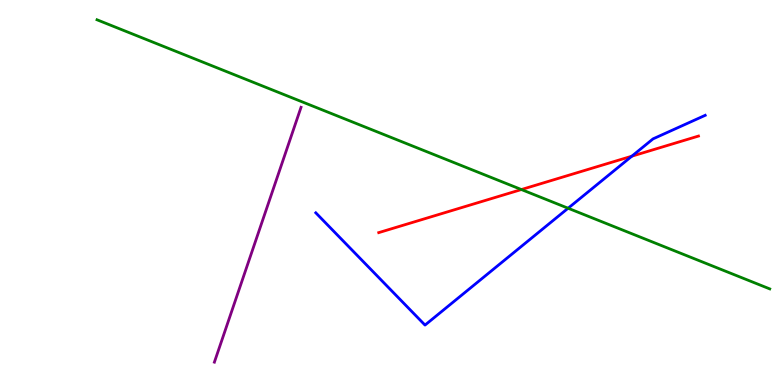[{'lines': ['blue', 'red'], 'intersections': [{'x': 8.15, 'y': 5.94}]}, {'lines': ['green', 'red'], 'intersections': [{'x': 6.73, 'y': 5.08}]}, {'lines': ['purple', 'red'], 'intersections': []}, {'lines': ['blue', 'green'], 'intersections': [{'x': 7.33, 'y': 4.59}]}, {'lines': ['blue', 'purple'], 'intersections': []}, {'lines': ['green', 'purple'], 'intersections': []}]